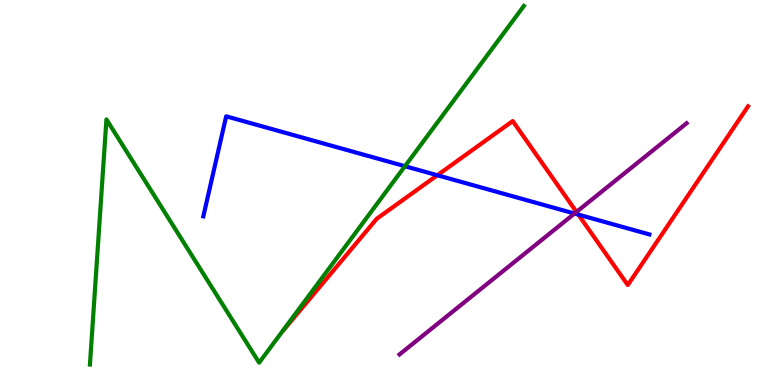[{'lines': ['blue', 'red'], 'intersections': [{'x': 5.64, 'y': 5.45}, {'x': 7.46, 'y': 4.43}]}, {'lines': ['green', 'red'], 'intersections': []}, {'lines': ['purple', 'red'], 'intersections': [{'x': 7.44, 'y': 4.5}]}, {'lines': ['blue', 'green'], 'intersections': [{'x': 5.23, 'y': 5.68}]}, {'lines': ['blue', 'purple'], 'intersections': [{'x': 7.41, 'y': 4.45}]}, {'lines': ['green', 'purple'], 'intersections': []}]